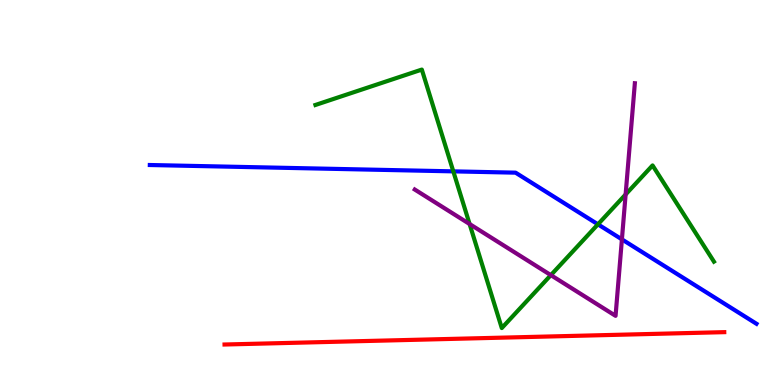[{'lines': ['blue', 'red'], 'intersections': []}, {'lines': ['green', 'red'], 'intersections': []}, {'lines': ['purple', 'red'], 'intersections': []}, {'lines': ['blue', 'green'], 'intersections': [{'x': 5.85, 'y': 5.55}, {'x': 7.72, 'y': 4.17}]}, {'lines': ['blue', 'purple'], 'intersections': [{'x': 8.02, 'y': 3.78}]}, {'lines': ['green', 'purple'], 'intersections': [{'x': 6.06, 'y': 4.18}, {'x': 7.11, 'y': 2.85}, {'x': 8.07, 'y': 4.95}]}]